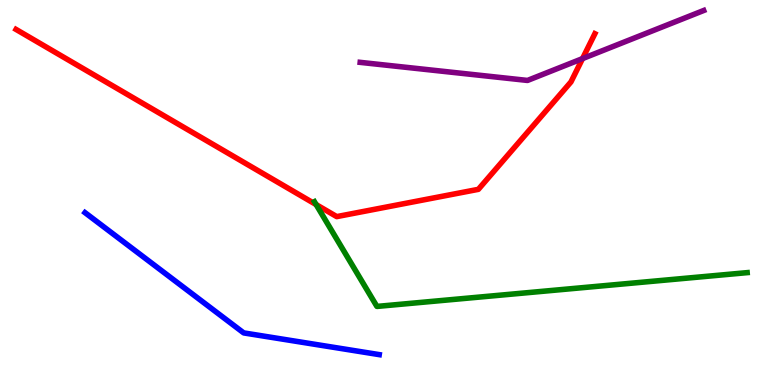[{'lines': ['blue', 'red'], 'intersections': []}, {'lines': ['green', 'red'], 'intersections': [{'x': 4.08, 'y': 4.69}]}, {'lines': ['purple', 'red'], 'intersections': [{'x': 7.52, 'y': 8.48}]}, {'lines': ['blue', 'green'], 'intersections': []}, {'lines': ['blue', 'purple'], 'intersections': []}, {'lines': ['green', 'purple'], 'intersections': []}]